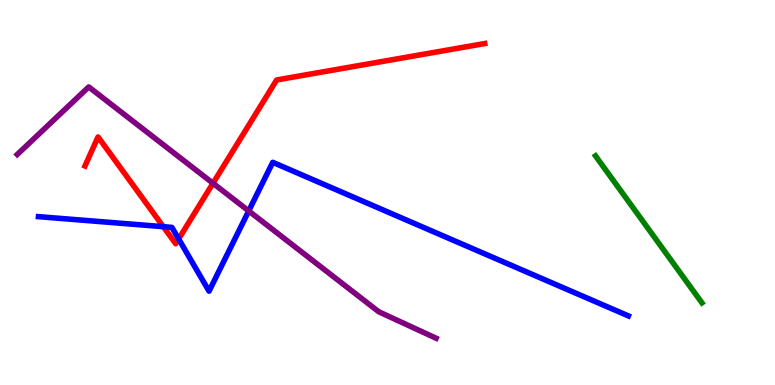[{'lines': ['blue', 'red'], 'intersections': [{'x': 2.11, 'y': 4.11}, {'x': 2.31, 'y': 3.79}]}, {'lines': ['green', 'red'], 'intersections': []}, {'lines': ['purple', 'red'], 'intersections': [{'x': 2.75, 'y': 5.24}]}, {'lines': ['blue', 'green'], 'intersections': []}, {'lines': ['blue', 'purple'], 'intersections': [{'x': 3.21, 'y': 4.52}]}, {'lines': ['green', 'purple'], 'intersections': []}]